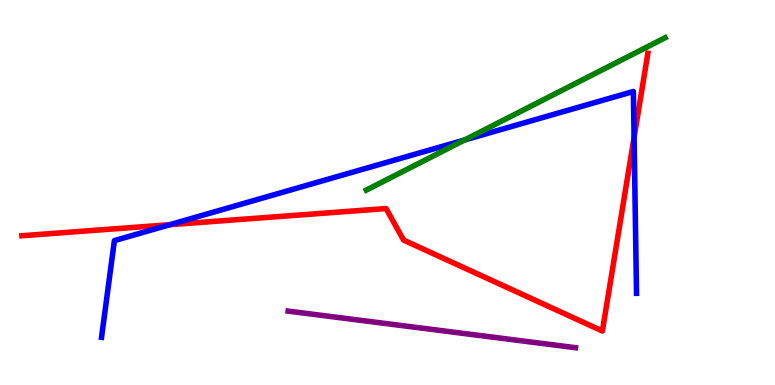[{'lines': ['blue', 'red'], 'intersections': [{'x': 2.19, 'y': 4.16}, {'x': 8.18, 'y': 6.43}]}, {'lines': ['green', 'red'], 'intersections': []}, {'lines': ['purple', 'red'], 'intersections': []}, {'lines': ['blue', 'green'], 'intersections': [{'x': 6.0, 'y': 6.36}]}, {'lines': ['blue', 'purple'], 'intersections': []}, {'lines': ['green', 'purple'], 'intersections': []}]